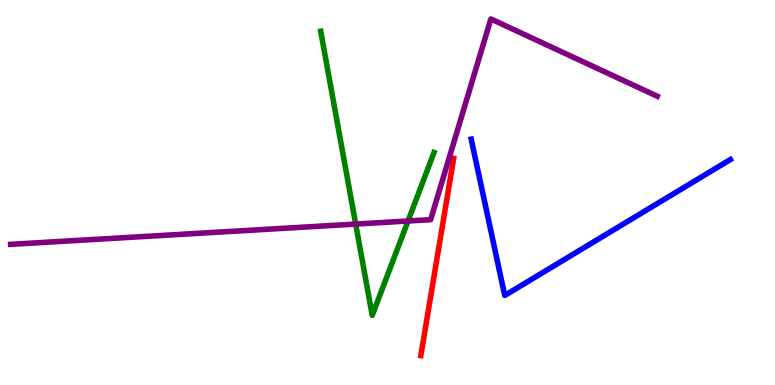[{'lines': ['blue', 'red'], 'intersections': []}, {'lines': ['green', 'red'], 'intersections': []}, {'lines': ['purple', 'red'], 'intersections': []}, {'lines': ['blue', 'green'], 'intersections': []}, {'lines': ['blue', 'purple'], 'intersections': []}, {'lines': ['green', 'purple'], 'intersections': [{'x': 4.59, 'y': 4.18}, {'x': 5.26, 'y': 4.26}]}]